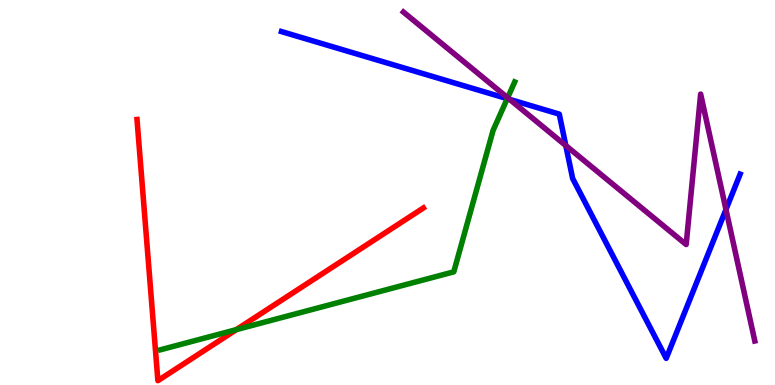[{'lines': ['blue', 'red'], 'intersections': []}, {'lines': ['green', 'red'], 'intersections': [{'x': 3.05, 'y': 1.44}]}, {'lines': ['purple', 'red'], 'intersections': []}, {'lines': ['blue', 'green'], 'intersections': [{'x': 6.55, 'y': 7.44}]}, {'lines': ['blue', 'purple'], 'intersections': [{'x': 6.58, 'y': 7.42}, {'x': 7.3, 'y': 6.22}, {'x': 9.37, 'y': 4.56}]}, {'lines': ['green', 'purple'], 'intersections': [{'x': 6.55, 'y': 7.46}]}]